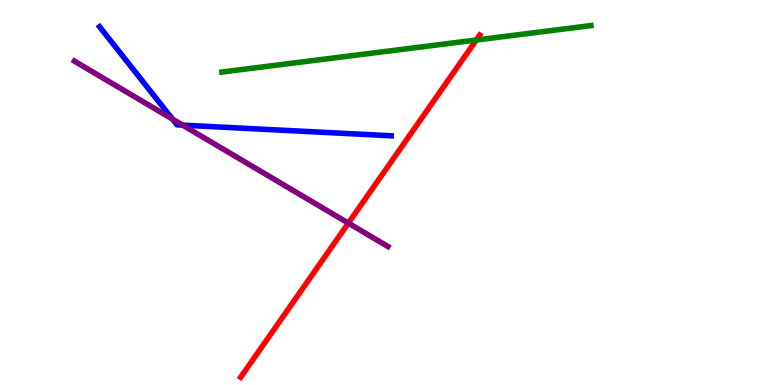[{'lines': ['blue', 'red'], 'intersections': []}, {'lines': ['green', 'red'], 'intersections': [{'x': 6.15, 'y': 8.96}]}, {'lines': ['purple', 'red'], 'intersections': [{'x': 4.49, 'y': 4.2}]}, {'lines': ['blue', 'green'], 'intersections': []}, {'lines': ['blue', 'purple'], 'intersections': [{'x': 2.23, 'y': 6.9}, {'x': 2.36, 'y': 6.75}]}, {'lines': ['green', 'purple'], 'intersections': []}]